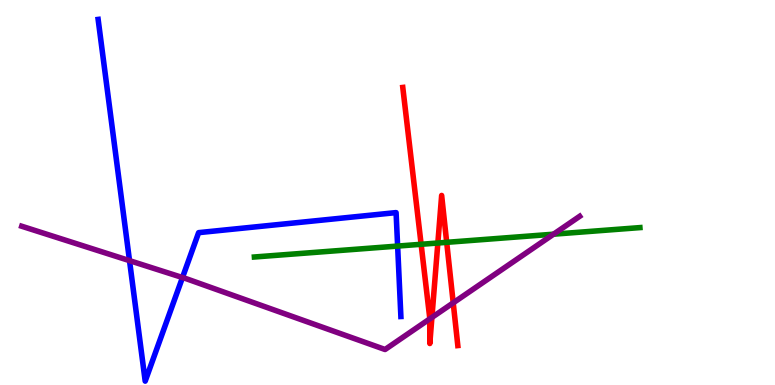[{'lines': ['blue', 'red'], 'intersections': []}, {'lines': ['green', 'red'], 'intersections': [{'x': 5.43, 'y': 3.65}, {'x': 5.65, 'y': 3.69}, {'x': 5.76, 'y': 3.71}]}, {'lines': ['purple', 'red'], 'intersections': [{'x': 5.54, 'y': 1.72}, {'x': 5.57, 'y': 1.75}, {'x': 5.85, 'y': 2.13}]}, {'lines': ['blue', 'green'], 'intersections': [{'x': 5.13, 'y': 3.61}]}, {'lines': ['blue', 'purple'], 'intersections': [{'x': 1.67, 'y': 3.23}, {'x': 2.35, 'y': 2.79}]}, {'lines': ['green', 'purple'], 'intersections': [{'x': 7.14, 'y': 3.92}]}]